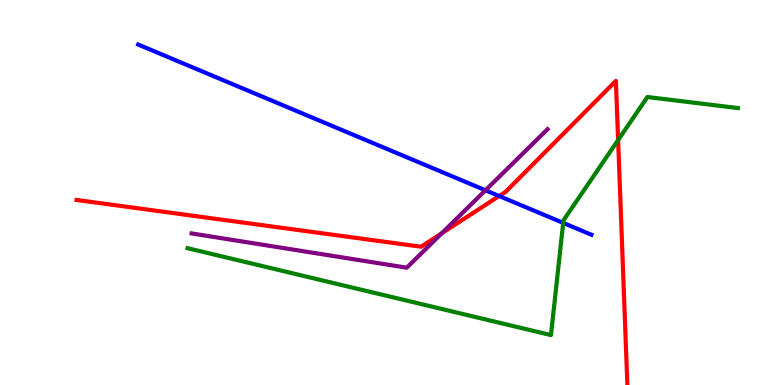[{'lines': ['blue', 'red'], 'intersections': [{'x': 6.44, 'y': 4.91}]}, {'lines': ['green', 'red'], 'intersections': [{'x': 7.98, 'y': 6.36}]}, {'lines': ['purple', 'red'], 'intersections': [{'x': 5.7, 'y': 3.94}]}, {'lines': ['blue', 'green'], 'intersections': [{'x': 7.27, 'y': 4.21}]}, {'lines': ['blue', 'purple'], 'intersections': [{'x': 6.26, 'y': 5.06}]}, {'lines': ['green', 'purple'], 'intersections': []}]